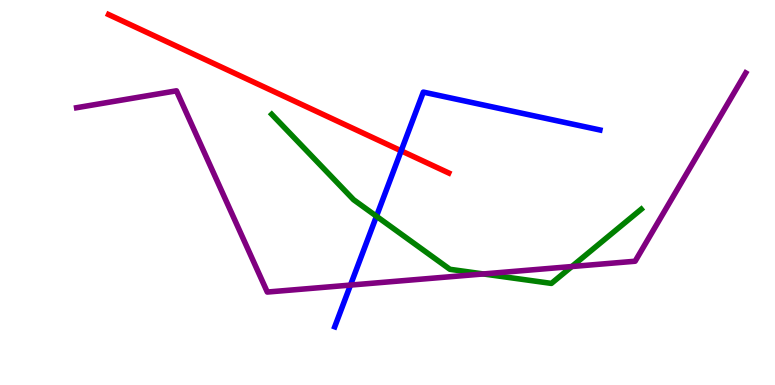[{'lines': ['blue', 'red'], 'intersections': [{'x': 5.18, 'y': 6.08}]}, {'lines': ['green', 'red'], 'intersections': []}, {'lines': ['purple', 'red'], 'intersections': []}, {'lines': ['blue', 'green'], 'intersections': [{'x': 4.86, 'y': 4.38}]}, {'lines': ['blue', 'purple'], 'intersections': [{'x': 4.52, 'y': 2.6}]}, {'lines': ['green', 'purple'], 'intersections': [{'x': 6.24, 'y': 2.88}, {'x': 7.38, 'y': 3.08}]}]